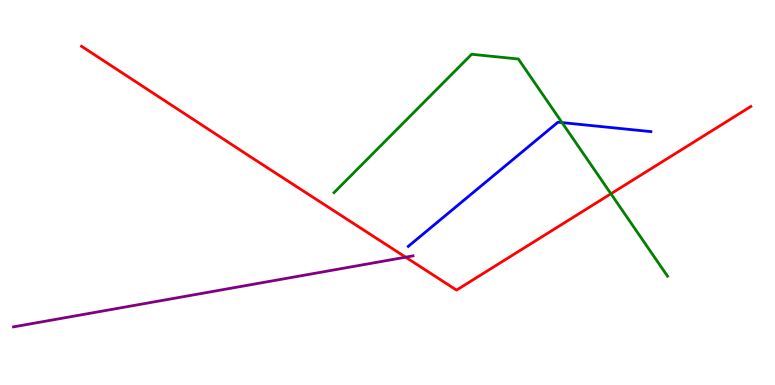[{'lines': ['blue', 'red'], 'intersections': []}, {'lines': ['green', 'red'], 'intersections': [{'x': 7.88, 'y': 4.97}]}, {'lines': ['purple', 'red'], 'intersections': [{'x': 5.23, 'y': 3.32}]}, {'lines': ['blue', 'green'], 'intersections': [{'x': 7.25, 'y': 6.82}]}, {'lines': ['blue', 'purple'], 'intersections': []}, {'lines': ['green', 'purple'], 'intersections': []}]